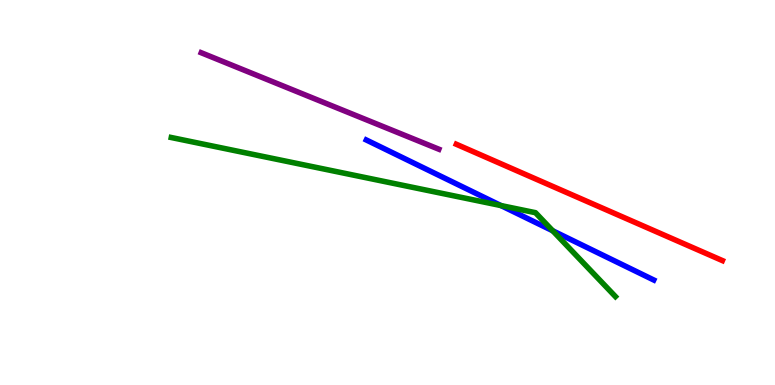[{'lines': ['blue', 'red'], 'intersections': []}, {'lines': ['green', 'red'], 'intersections': []}, {'lines': ['purple', 'red'], 'intersections': []}, {'lines': ['blue', 'green'], 'intersections': [{'x': 6.46, 'y': 4.66}, {'x': 7.13, 'y': 4.01}]}, {'lines': ['blue', 'purple'], 'intersections': []}, {'lines': ['green', 'purple'], 'intersections': []}]